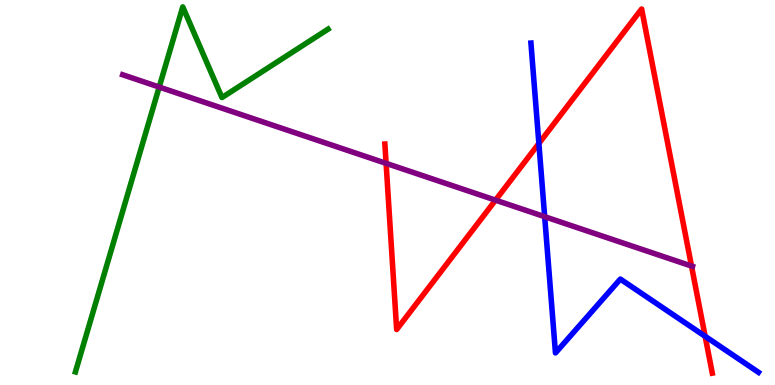[{'lines': ['blue', 'red'], 'intersections': [{'x': 6.95, 'y': 6.27}, {'x': 9.1, 'y': 1.26}]}, {'lines': ['green', 'red'], 'intersections': []}, {'lines': ['purple', 'red'], 'intersections': [{'x': 4.98, 'y': 5.76}, {'x': 6.39, 'y': 4.8}, {'x': 8.92, 'y': 3.09}]}, {'lines': ['blue', 'green'], 'intersections': []}, {'lines': ['blue', 'purple'], 'intersections': [{'x': 7.03, 'y': 4.37}]}, {'lines': ['green', 'purple'], 'intersections': [{'x': 2.05, 'y': 7.74}]}]